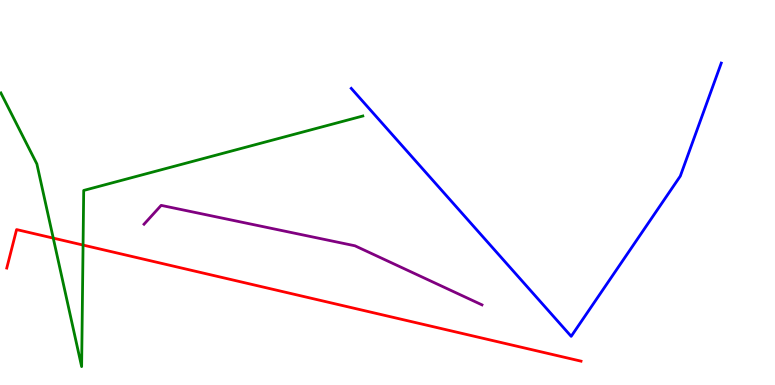[{'lines': ['blue', 'red'], 'intersections': []}, {'lines': ['green', 'red'], 'intersections': [{'x': 0.687, 'y': 3.82}, {'x': 1.07, 'y': 3.63}]}, {'lines': ['purple', 'red'], 'intersections': []}, {'lines': ['blue', 'green'], 'intersections': []}, {'lines': ['blue', 'purple'], 'intersections': []}, {'lines': ['green', 'purple'], 'intersections': []}]